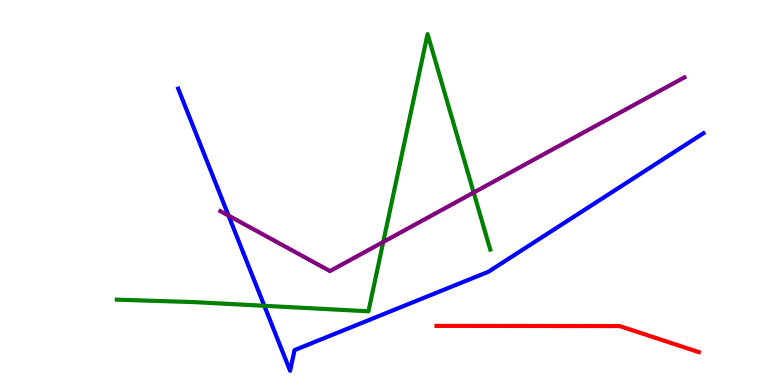[{'lines': ['blue', 'red'], 'intersections': []}, {'lines': ['green', 'red'], 'intersections': []}, {'lines': ['purple', 'red'], 'intersections': []}, {'lines': ['blue', 'green'], 'intersections': [{'x': 3.41, 'y': 2.06}]}, {'lines': ['blue', 'purple'], 'intersections': [{'x': 2.95, 'y': 4.4}]}, {'lines': ['green', 'purple'], 'intersections': [{'x': 4.95, 'y': 3.72}, {'x': 6.11, 'y': 5.0}]}]